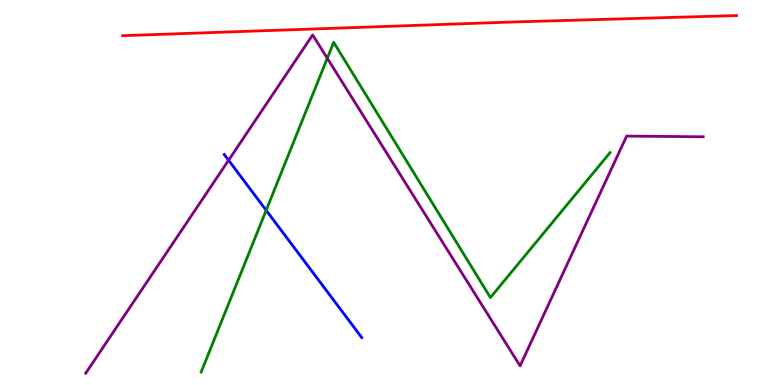[{'lines': ['blue', 'red'], 'intersections': []}, {'lines': ['green', 'red'], 'intersections': []}, {'lines': ['purple', 'red'], 'intersections': []}, {'lines': ['blue', 'green'], 'intersections': [{'x': 3.43, 'y': 4.54}]}, {'lines': ['blue', 'purple'], 'intersections': [{'x': 2.95, 'y': 5.84}]}, {'lines': ['green', 'purple'], 'intersections': [{'x': 4.22, 'y': 8.49}]}]